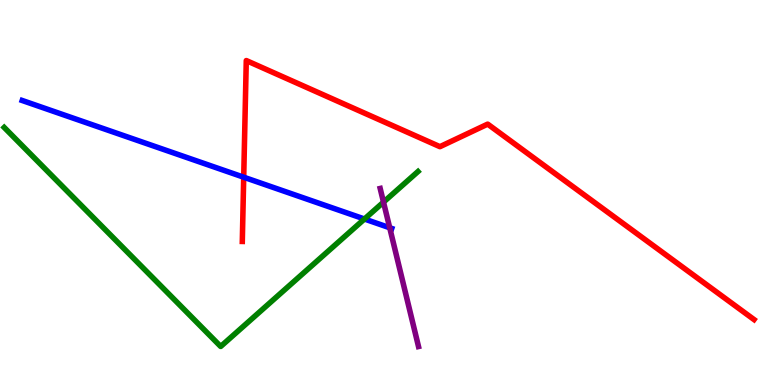[{'lines': ['blue', 'red'], 'intersections': [{'x': 3.14, 'y': 5.4}]}, {'lines': ['green', 'red'], 'intersections': []}, {'lines': ['purple', 'red'], 'intersections': []}, {'lines': ['blue', 'green'], 'intersections': [{'x': 4.7, 'y': 4.31}]}, {'lines': ['blue', 'purple'], 'intersections': [{'x': 5.03, 'y': 4.08}]}, {'lines': ['green', 'purple'], 'intersections': [{'x': 4.95, 'y': 4.75}]}]